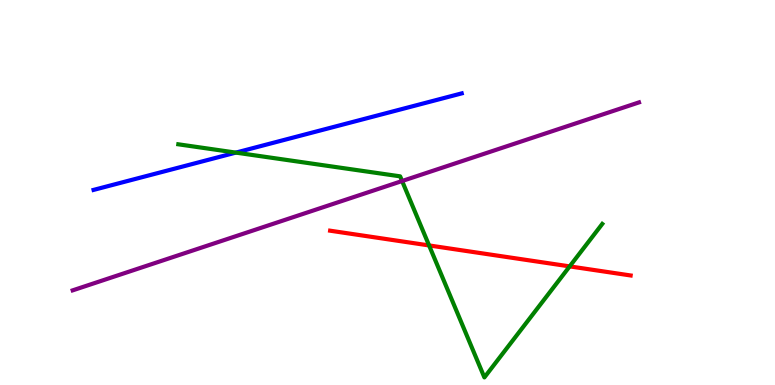[{'lines': ['blue', 'red'], 'intersections': []}, {'lines': ['green', 'red'], 'intersections': [{'x': 5.54, 'y': 3.63}, {'x': 7.35, 'y': 3.08}]}, {'lines': ['purple', 'red'], 'intersections': []}, {'lines': ['blue', 'green'], 'intersections': [{'x': 3.04, 'y': 6.04}]}, {'lines': ['blue', 'purple'], 'intersections': []}, {'lines': ['green', 'purple'], 'intersections': [{'x': 5.19, 'y': 5.3}]}]